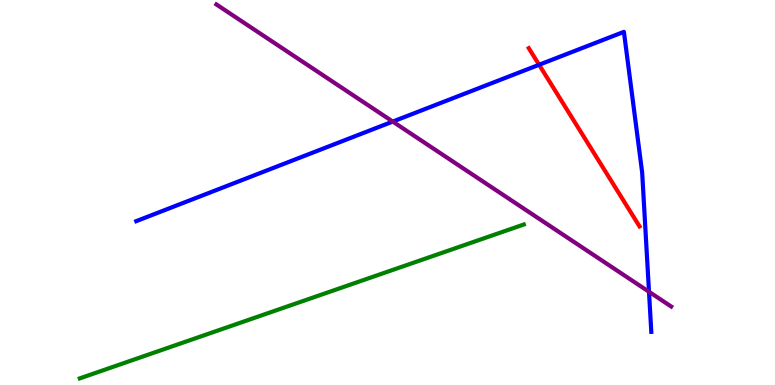[{'lines': ['blue', 'red'], 'intersections': [{'x': 6.96, 'y': 8.32}]}, {'lines': ['green', 'red'], 'intersections': []}, {'lines': ['purple', 'red'], 'intersections': []}, {'lines': ['blue', 'green'], 'intersections': []}, {'lines': ['blue', 'purple'], 'intersections': [{'x': 5.07, 'y': 6.84}, {'x': 8.37, 'y': 2.42}]}, {'lines': ['green', 'purple'], 'intersections': []}]